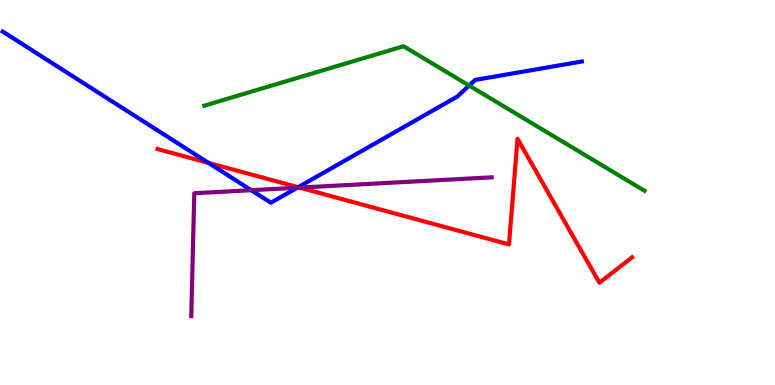[{'lines': ['blue', 'red'], 'intersections': [{'x': 2.69, 'y': 5.77}, {'x': 3.85, 'y': 5.14}]}, {'lines': ['green', 'red'], 'intersections': []}, {'lines': ['purple', 'red'], 'intersections': [{'x': 3.87, 'y': 5.13}]}, {'lines': ['blue', 'green'], 'intersections': [{'x': 6.05, 'y': 7.78}]}, {'lines': ['blue', 'purple'], 'intersections': [{'x': 3.24, 'y': 5.06}, {'x': 3.84, 'y': 5.12}]}, {'lines': ['green', 'purple'], 'intersections': []}]